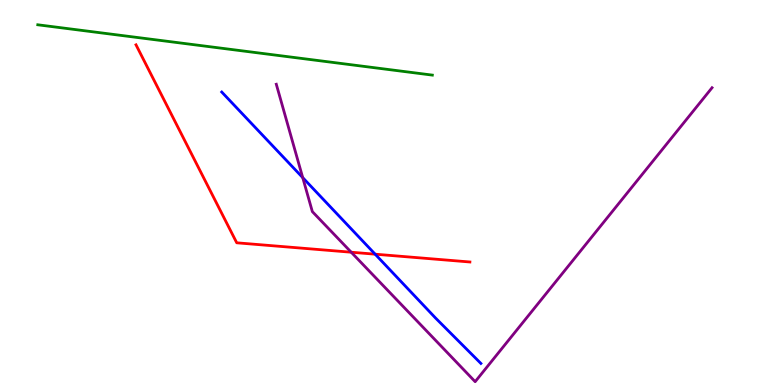[{'lines': ['blue', 'red'], 'intersections': [{'x': 4.84, 'y': 3.4}]}, {'lines': ['green', 'red'], 'intersections': []}, {'lines': ['purple', 'red'], 'intersections': [{'x': 4.53, 'y': 3.45}]}, {'lines': ['blue', 'green'], 'intersections': []}, {'lines': ['blue', 'purple'], 'intersections': [{'x': 3.91, 'y': 5.39}]}, {'lines': ['green', 'purple'], 'intersections': []}]